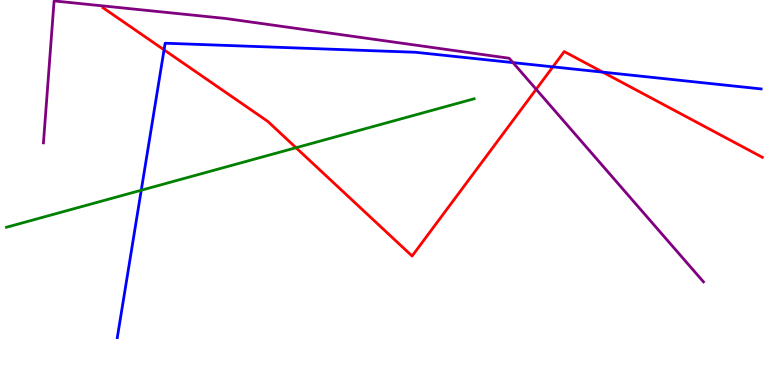[{'lines': ['blue', 'red'], 'intersections': [{'x': 2.12, 'y': 8.71}, {'x': 7.13, 'y': 8.26}, {'x': 7.78, 'y': 8.13}]}, {'lines': ['green', 'red'], 'intersections': [{'x': 3.82, 'y': 6.16}]}, {'lines': ['purple', 'red'], 'intersections': [{'x': 6.92, 'y': 7.68}]}, {'lines': ['blue', 'green'], 'intersections': [{'x': 1.82, 'y': 5.06}]}, {'lines': ['blue', 'purple'], 'intersections': [{'x': 6.62, 'y': 8.37}]}, {'lines': ['green', 'purple'], 'intersections': []}]